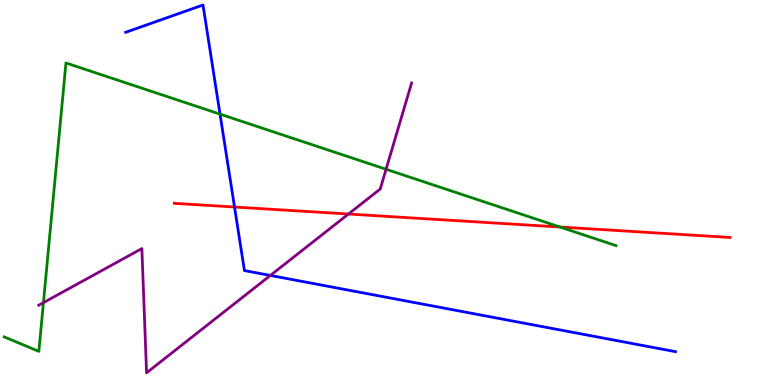[{'lines': ['blue', 'red'], 'intersections': [{'x': 3.03, 'y': 4.62}]}, {'lines': ['green', 'red'], 'intersections': [{'x': 7.23, 'y': 4.1}]}, {'lines': ['purple', 'red'], 'intersections': [{'x': 4.5, 'y': 4.44}]}, {'lines': ['blue', 'green'], 'intersections': [{'x': 2.84, 'y': 7.04}]}, {'lines': ['blue', 'purple'], 'intersections': [{'x': 3.49, 'y': 2.85}]}, {'lines': ['green', 'purple'], 'intersections': [{'x': 0.56, 'y': 2.14}, {'x': 4.98, 'y': 5.6}]}]